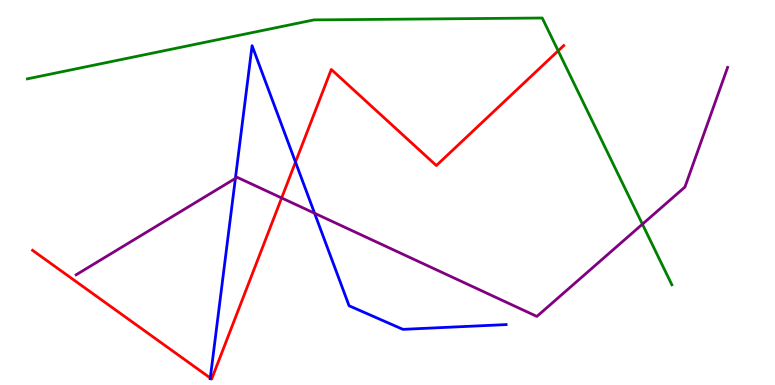[{'lines': ['blue', 'red'], 'intersections': [{'x': 2.71, 'y': 0.182}, {'x': 3.81, 'y': 5.79}]}, {'lines': ['green', 'red'], 'intersections': [{'x': 7.2, 'y': 8.68}]}, {'lines': ['purple', 'red'], 'intersections': [{'x': 3.63, 'y': 4.86}]}, {'lines': ['blue', 'green'], 'intersections': []}, {'lines': ['blue', 'purple'], 'intersections': [{'x': 3.04, 'y': 5.37}, {'x': 4.06, 'y': 4.46}]}, {'lines': ['green', 'purple'], 'intersections': [{'x': 8.29, 'y': 4.18}]}]